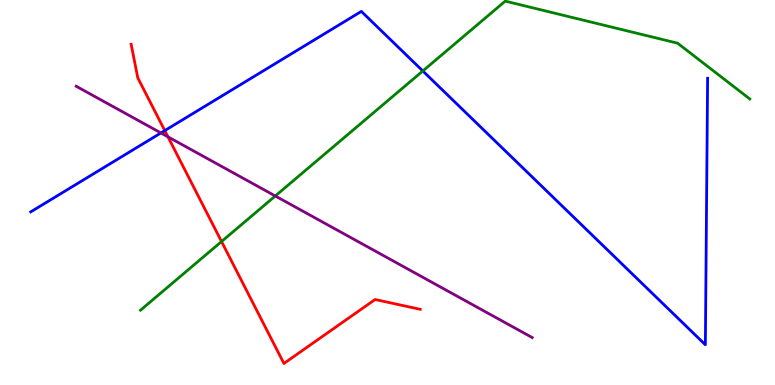[{'lines': ['blue', 'red'], 'intersections': [{'x': 2.13, 'y': 6.61}]}, {'lines': ['green', 'red'], 'intersections': [{'x': 2.86, 'y': 3.73}]}, {'lines': ['purple', 'red'], 'intersections': [{'x': 2.17, 'y': 6.45}]}, {'lines': ['blue', 'green'], 'intersections': [{'x': 5.46, 'y': 8.16}]}, {'lines': ['blue', 'purple'], 'intersections': [{'x': 2.08, 'y': 6.55}]}, {'lines': ['green', 'purple'], 'intersections': [{'x': 3.55, 'y': 4.91}]}]